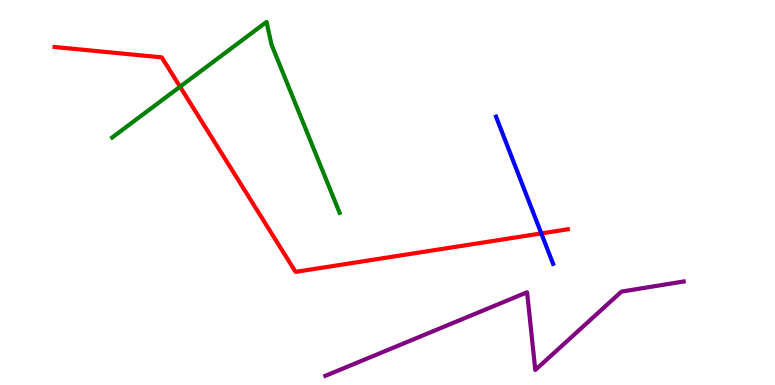[{'lines': ['blue', 'red'], 'intersections': [{'x': 6.98, 'y': 3.94}]}, {'lines': ['green', 'red'], 'intersections': [{'x': 2.32, 'y': 7.75}]}, {'lines': ['purple', 'red'], 'intersections': []}, {'lines': ['blue', 'green'], 'intersections': []}, {'lines': ['blue', 'purple'], 'intersections': []}, {'lines': ['green', 'purple'], 'intersections': []}]